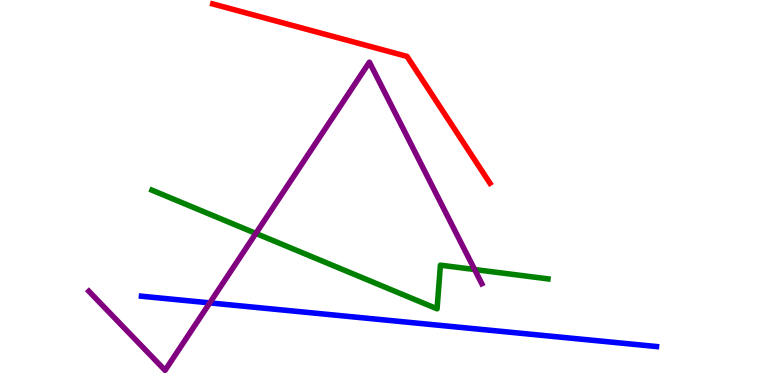[{'lines': ['blue', 'red'], 'intersections': []}, {'lines': ['green', 'red'], 'intersections': []}, {'lines': ['purple', 'red'], 'intersections': []}, {'lines': ['blue', 'green'], 'intersections': []}, {'lines': ['blue', 'purple'], 'intersections': [{'x': 2.71, 'y': 2.13}]}, {'lines': ['green', 'purple'], 'intersections': [{'x': 3.3, 'y': 3.94}, {'x': 6.12, 'y': 3.0}]}]